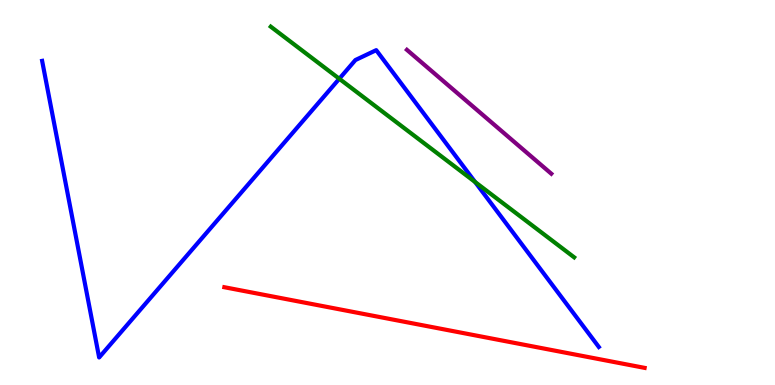[{'lines': ['blue', 'red'], 'intersections': []}, {'lines': ['green', 'red'], 'intersections': []}, {'lines': ['purple', 'red'], 'intersections': []}, {'lines': ['blue', 'green'], 'intersections': [{'x': 4.38, 'y': 7.95}, {'x': 6.13, 'y': 5.27}]}, {'lines': ['blue', 'purple'], 'intersections': []}, {'lines': ['green', 'purple'], 'intersections': []}]